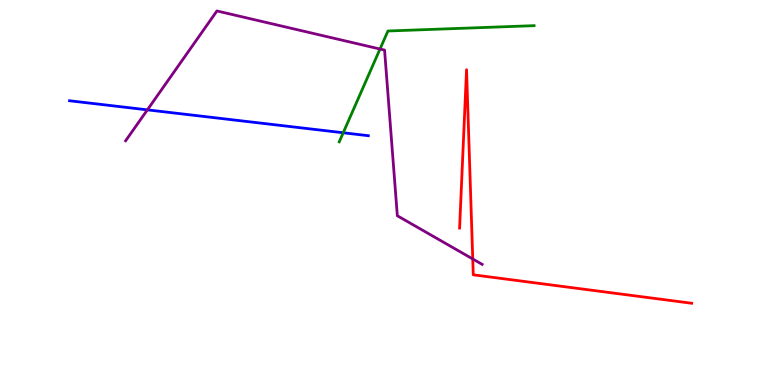[{'lines': ['blue', 'red'], 'intersections': []}, {'lines': ['green', 'red'], 'intersections': []}, {'lines': ['purple', 'red'], 'intersections': [{'x': 6.1, 'y': 3.27}]}, {'lines': ['blue', 'green'], 'intersections': [{'x': 4.43, 'y': 6.55}]}, {'lines': ['blue', 'purple'], 'intersections': [{'x': 1.9, 'y': 7.15}]}, {'lines': ['green', 'purple'], 'intersections': [{'x': 4.9, 'y': 8.73}]}]